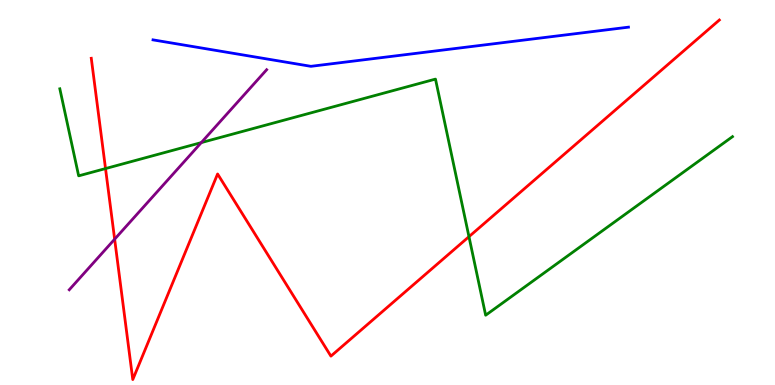[{'lines': ['blue', 'red'], 'intersections': []}, {'lines': ['green', 'red'], 'intersections': [{'x': 1.36, 'y': 5.62}, {'x': 6.05, 'y': 3.85}]}, {'lines': ['purple', 'red'], 'intersections': [{'x': 1.48, 'y': 3.79}]}, {'lines': ['blue', 'green'], 'intersections': []}, {'lines': ['blue', 'purple'], 'intersections': []}, {'lines': ['green', 'purple'], 'intersections': [{'x': 2.6, 'y': 6.3}]}]